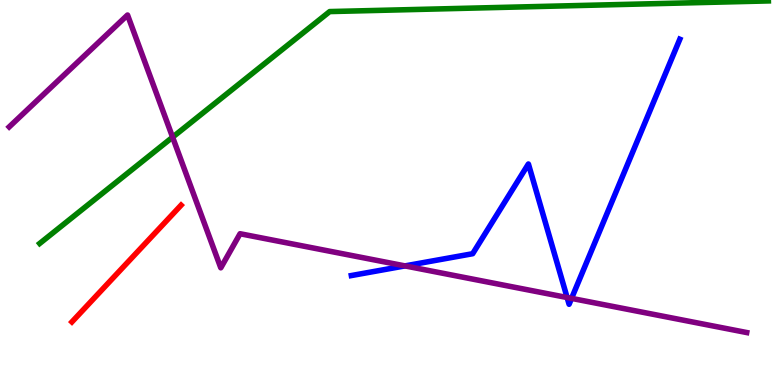[{'lines': ['blue', 'red'], 'intersections': []}, {'lines': ['green', 'red'], 'intersections': []}, {'lines': ['purple', 'red'], 'intersections': []}, {'lines': ['blue', 'green'], 'intersections': []}, {'lines': ['blue', 'purple'], 'intersections': [{'x': 5.23, 'y': 3.09}, {'x': 7.32, 'y': 2.27}, {'x': 7.37, 'y': 2.25}]}, {'lines': ['green', 'purple'], 'intersections': [{'x': 2.23, 'y': 6.44}]}]